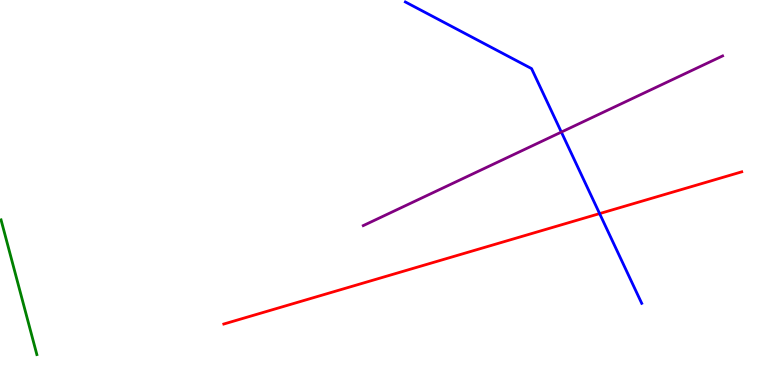[{'lines': ['blue', 'red'], 'intersections': [{'x': 7.74, 'y': 4.45}]}, {'lines': ['green', 'red'], 'intersections': []}, {'lines': ['purple', 'red'], 'intersections': []}, {'lines': ['blue', 'green'], 'intersections': []}, {'lines': ['blue', 'purple'], 'intersections': [{'x': 7.24, 'y': 6.57}]}, {'lines': ['green', 'purple'], 'intersections': []}]